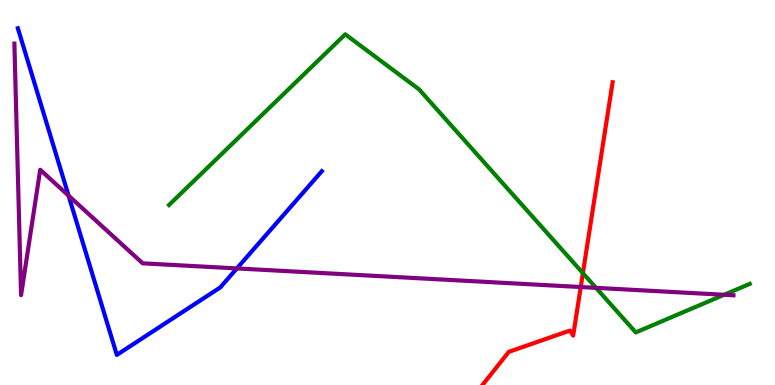[{'lines': ['blue', 'red'], 'intersections': []}, {'lines': ['green', 'red'], 'intersections': [{'x': 7.52, 'y': 2.91}]}, {'lines': ['purple', 'red'], 'intersections': [{'x': 7.49, 'y': 2.54}]}, {'lines': ['blue', 'green'], 'intersections': []}, {'lines': ['blue', 'purple'], 'intersections': [{'x': 0.885, 'y': 4.92}, {'x': 3.06, 'y': 3.03}]}, {'lines': ['green', 'purple'], 'intersections': [{'x': 7.69, 'y': 2.52}, {'x': 9.34, 'y': 2.34}]}]